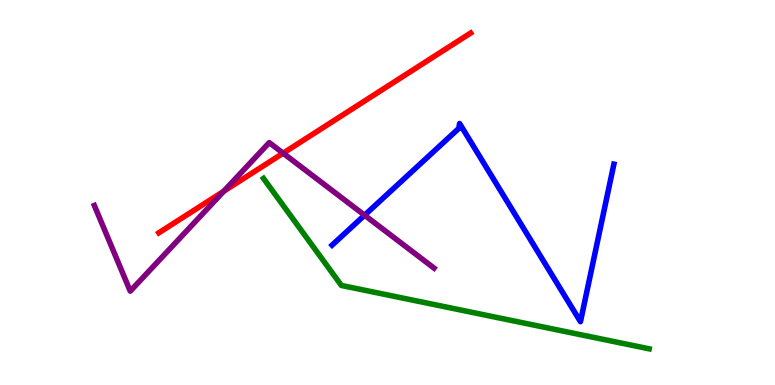[{'lines': ['blue', 'red'], 'intersections': []}, {'lines': ['green', 'red'], 'intersections': []}, {'lines': ['purple', 'red'], 'intersections': [{'x': 2.89, 'y': 5.03}, {'x': 3.65, 'y': 6.02}]}, {'lines': ['blue', 'green'], 'intersections': []}, {'lines': ['blue', 'purple'], 'intersections': [{'x': 4.7, 'y': 4.41}]}, {'lines': ['green', 'purple'], 'intersections': []}]